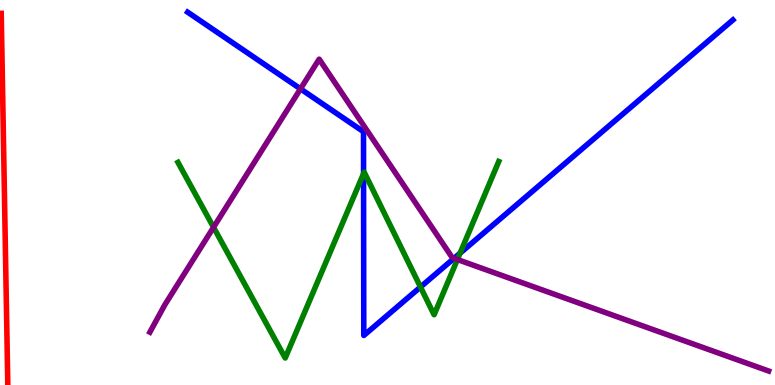[{'lines': ['blue', 'red'], 'intersections': []}, {'lines': ['green', 'red'], 'intersections': []}, {'lines': ['purple', 'red'], 'intersections': []}, {'lines': ['blue', 'green'], 'intersections': [{'x': 4.69, 'y': 5.49}, {'x': 5.43, 'y': 2.54}, {'x': 5.94, 'y': 3.42}]}, {'lines': ['blue', 'purple'], 'intersections': [{'x': 3.88, 'y': 7.69}, {'x': 5.86, 'y': 3.29}]}, {'lines': ['green', 'purple'], 'intersections': [{'x': 2.76, 'y': 4.1}, {'x': 5.9, 'y': 3.26}]}]